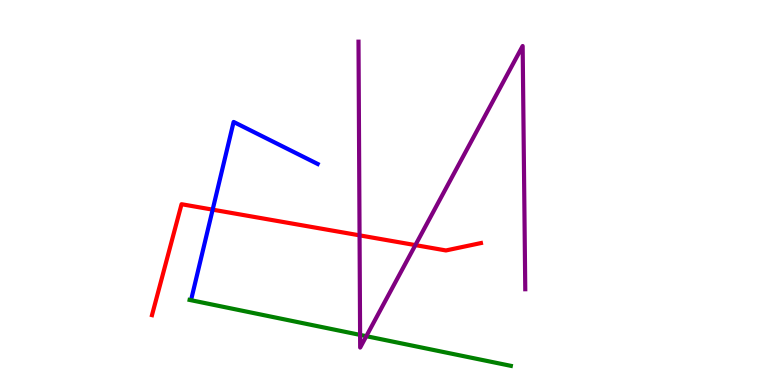[{'lines': ['blue', 'red'], 'intersections': [{'x': 2.74, 'y': 4.55}]}, {'lines': ['green', 'red'], 'intersections': []}, {'lines': ['purple', 'red'], 'intersections': [{'x': 4.64, 'y': 3.89}, {'x': 5.36, 'y': 3.63}]}, {'lines': ['blue', 'green'], 'intersections': []}, {'lines': ['blue', 'purple'], 'intersections': []}, {'lines': ['green', 'purple'], 'intersections': [{'x': 4.65, 'y': 1.3}, {'x': 4.73, 'y': 1.27}]}]